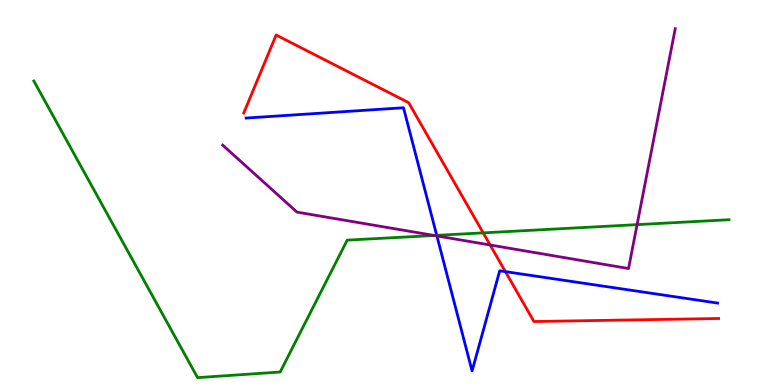[{'lines': ['blue', 'red'], 'intersections': [{'x': 6.52, 'y': 2.94}]}, {'lines': ['green', 'red'], 'intersections': [{'x': 6.23, 'y': 3.95}]}, {'lines': ['purple', 'red'], 'intersections': [{'x': 6.32, 'y': 3.64}]}, {'lines': ['blue', 'green'], 'intersections': [{'x': 5.64, 'y': 3.89}]}, {'lines': ['blue', 'purple'], 'intersections': [{'x': 5.64, 'y': 3.87}]}, {'lines': ['green', 'purple'], 'intersections': [{'x': 5.6, 'y': 3.88}, {'x': 8.22, 'y': 4.17}]}]